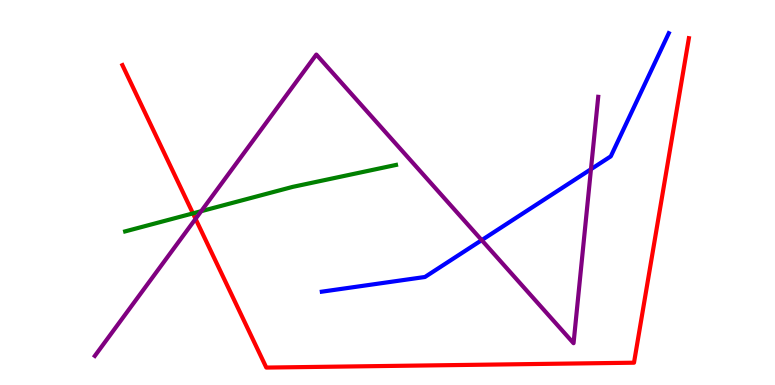[{'lines': ['blue', 'red'], 'intersections': []}, {'lines': ['green', 'red'], 'intersections': [{'x': 2.49, 'y': 4.46}]}, {'lines': ['purple', 'red'], 'intersections': [{'x': 2.52, 'y': 4.32}]}, {'lines': ['blue', 'green'], 'intersections': []}, {'lines': ['blue', 'purple'], 'intersections': [{'x': 6.22, 'y': 3.76}, {'x': 7.63, 'y': 5.6}]}, {'lines': ['green', 'purple'], 'intersections': [{'x': 2.6, 'y': 4.51}]}]